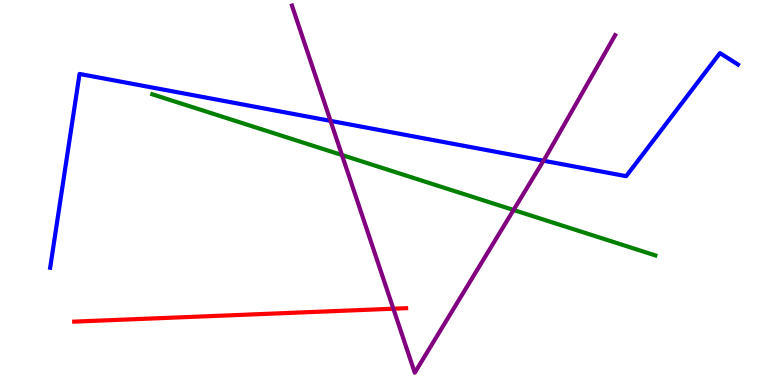[{'lines': ['blue', 'red'], 'intersections': []}, {'lines': ['green', 'red'], 'intersections': []}, {'lines': ['purple', 'red'], 'intersections': [{'x': 5.08, 'y': 1.98}]}, {'lines': ['blue', 'green'], 'intersections': []}, {'lines': ['blue', 'purple'], 'intersections': [{'x': 4.26, 'y': 6.86}, {'x': 7.01, 'y': 5.83}]}, {'lines': ['green', 'purple'], 'intersections': [{'x': 4.41, 'y': 5.97}, {'x': 6.63, 'y': 4.55}]}]